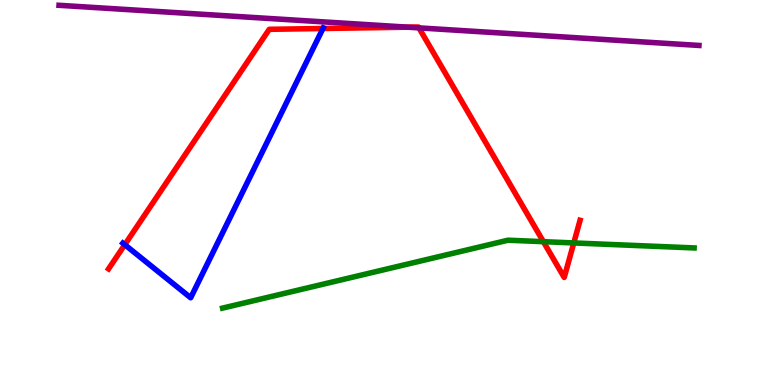[{'lines': ['blue', 'red'], 'intersections': [{'x': 1.61, 'y': 3.64}, {'x': 4.17, 'y': 9.26}]}, {'lines': ['green', 'red'], 'intersections': [{'x': 7.01, 'y': 3.72}, {'x': 7.4, 'y': 3.69}]}, {'lines': ['purple', 'red'], 'intersections': [{'x': 5.26, 'y': 9.29}, {'x': 5.41, 'y': 9.28}]}, {'lines': ['blue', 'green'], 'intersections': []}, {'lines': ['blue', 'purple'], 'intersections': []}, {'lines': ['green', 'purple'], 'intersections': []}]